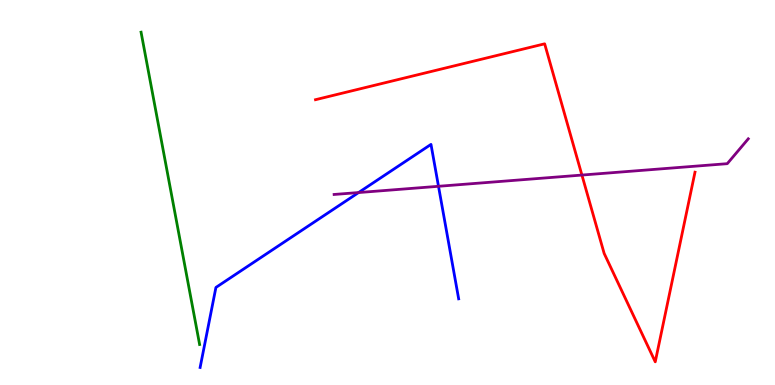[{'lines': ['blue', 'red'], 'intersections': []}, {'lines': ['green', 'red'], 'intersections': []}, {'lines': ['purple', 'red'], 'intersections': [{'x': 7.51, 'y': 5.45}]}, {'lines': ['blue', 'green'], 'intersections': []}, {'lines': ['blue', 'purple'], 'intersections': [{'x': 4.63, 'y': 5.0}, {'x': 5.66, 'y': 5.16}]}, {'lines': ['green', 'purple'], 'intersections': []}]